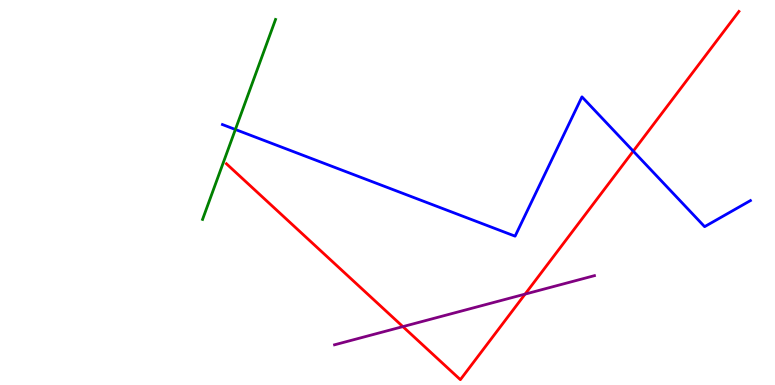[{'lines': ['blue', 'red'], 'intersections': [{'x': 8.17, 'y': 6.07}]}, {'lines': ['green', 'red'], 'intersections': []}, {'lines': ['purple', 'red'], 'intersections': [{'x': 5.2, 'y': 1.52}, {'x': 6.78, 'y': 2.36}]}, {'lines': ['blue', 'green'], 'intersections': [{'x': 3.04, 'y': 6.64}]}, {'lines': ['blue', 'purple'], 'intersections': []}, {'lines': ['green', 'purple'], 'intersections': []}]